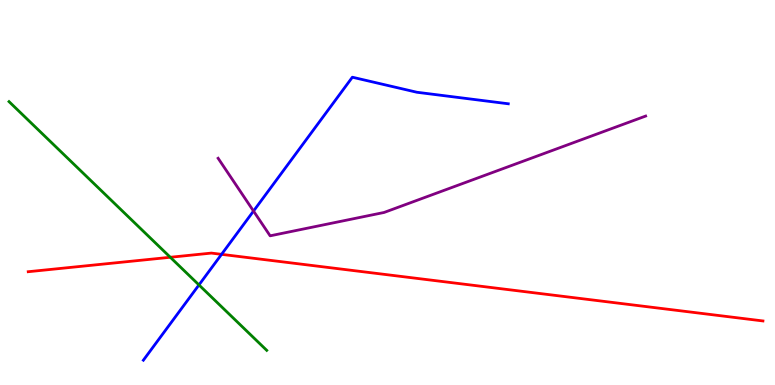[{'lines': ['blue', 'red'], 'intersections': [{'x': 2.86, 'y': 3.39}]}, {'lines': ['green', 'red'], 'intersections': [{'x': 2.2, 'y': 3.32}]}, {'lines': ['purple', 'red'], 'intersections': []}, {'lines': ['blue', 'green'], 'intersections': [{'x': 2.57, 'y': 2.6}]}, {'lines': ['blue', 'purple'], 'intersections': [{'x': 3.27, 'y': 4.52}]}, {'lines': ['green', 'purple'], 'intersections': []}]